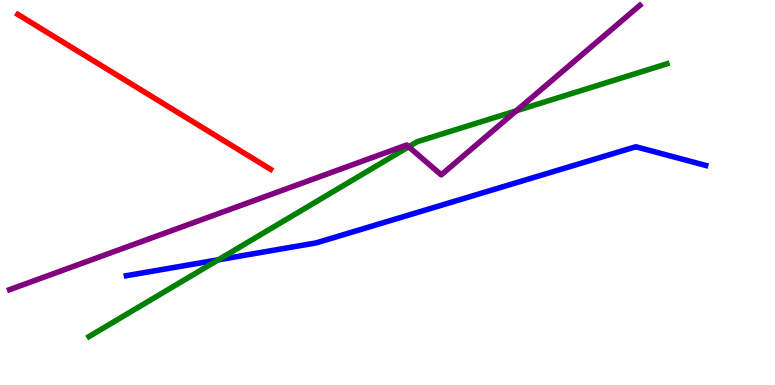[{'lines': ['blue', 'red'], 'intersections': []}, {'lines': ['green', 'red'], 'intersections': []}, {'lines': ['purple', 'red'], 'intersections': []}, {'lines': ['blue', 'green'], 'intersections': [{'x': 2.82, 'y': 3.25}]}, {'lines': ['blue', 'purple'], 'intersections': []}, {'lines': ['green', 'purple'], 'intersections': [{'x': 5.27, 'y': 6.19}, {'x': 6.66, 'y': 7.12}]}]